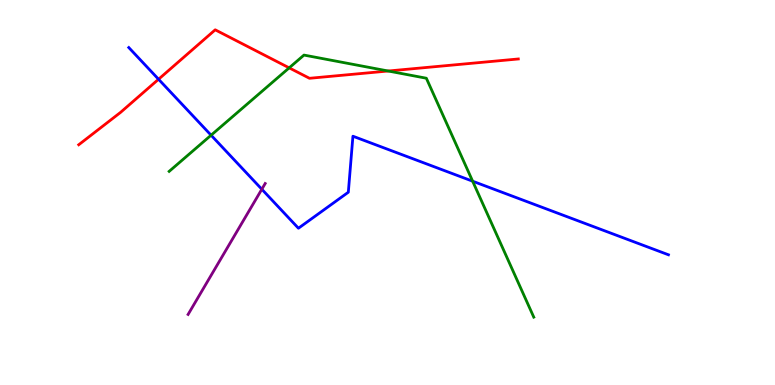[{'lines': ['blue', 'red'], 'intersections': [{'x': 2.05, 'y': 7.94}]}, {'lines': ['green', 'red'], 'intersections': [{'x': 3.73, 'y': 8.24}, {'x': 5.01, 'y': 8.16}]}, {'lines': ['purple', 'red'], 'intersections': []}, {'lines': ['blue', 'green'], 'intersections': [{'x': 2.72, 'y': 6.49}, {'x': 6.1, 'y': 5.29}]}, {'lines': ['blue', 'purple'], 'intersections': [{'x': 3.38, 'y': 5.08}]}, {'lines': ['green', 'purple'], 'intersections': []}]